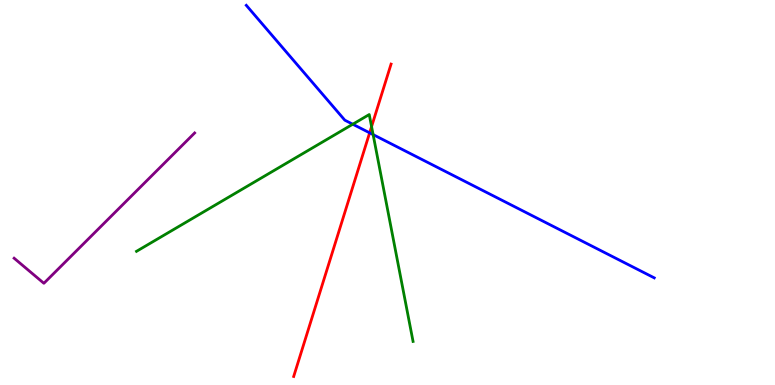[{'lines': ['blue', 'red'], 'intersections': [{'x': 4.77, 'y': 6.55}]}, {'lines': ['green', 'red'], 'intersections': [{'x': 4.79, 'y': 6.71}]}, {'lines': ['purple', 'red'], 'intersections': []}, {'lines': ['blue', 'green'], 'intersections': [{'x': 4.55, 'y': 6.77}, {'x': 4.81, 'y': 6.5}]}, {'lines': ['blue', 'purple'], 'intersections': []}, {'lines': ['green', 'purple'], 'intersections': []}]